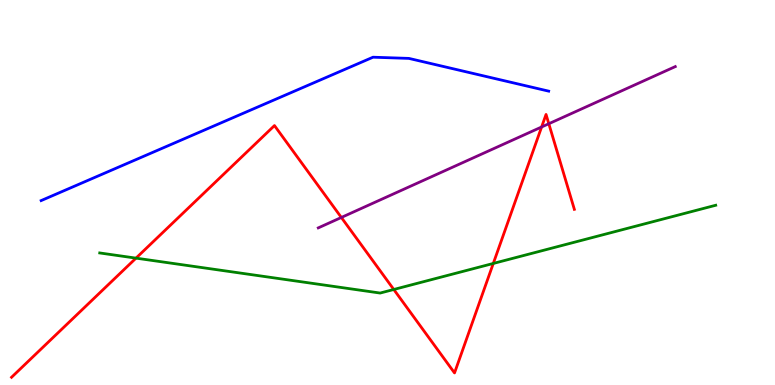[{'lines': ['blue', 'red'], 'intersections': []}, {'lines': ['green', 'red'], 'intersections': [{'x': 1.75, 'y': 3.3}, {'x': 5.08, 'y': 2.48}, {'x': 6.37, 'y': 3.16}]}, {'lines': ['purple', 'red'], 'intersections': [{'x': 4.4, 'y': 4.35}, {'x': 6.99, 'y': 6.7}, {'x': 7.08, 'y': 6.79}]}, {'lines': ['blue', 'green'], 'intersections': []}, {'lines': ['blue', 'purple'], 'intersections': []}, {'lines': ['green', 'purple'], 'intersections': []}]